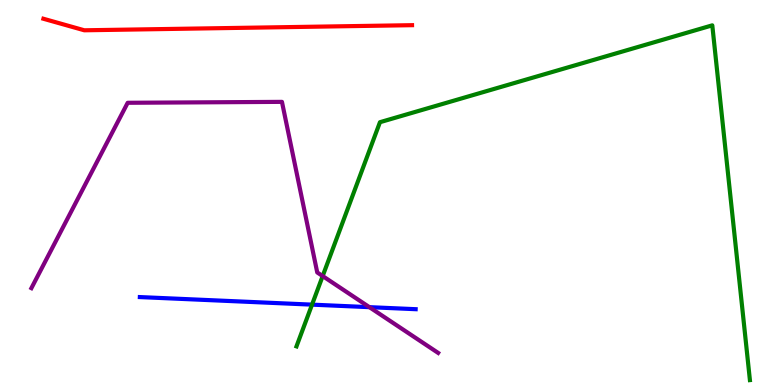[{'lines': ['blue', 'red'], 'intersections': []}, {'lines': ['green', 'red'], 'intersections': []}, {'lines': ['purple', 'red'], 'intersections': []}, {'lines': ['blue', 'green'], 'intersections': [{'x': 4.03, 'y': 2.09}]}, {'lines': ['blue', 'purple'], 'intersections': [{'x': 4.77, 'y': 2.02}]}, {'lines': ['green', 'purple'], 'intersections': [{'x': 4.16, 'y': 2.83}]}]